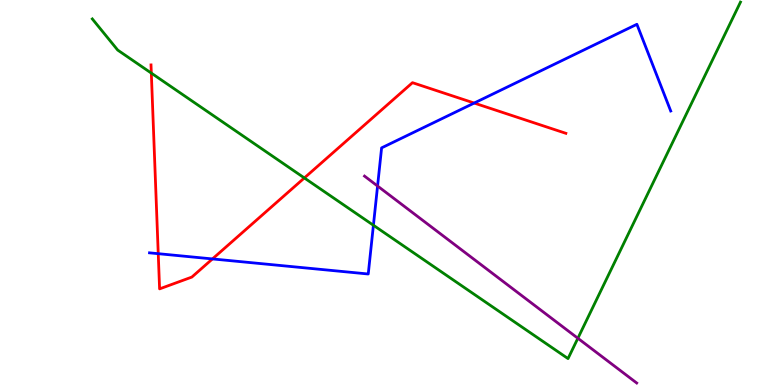[{'lines': ['blue', 'red'], 'intersections': [{'x': 2.04, 'y': 3.41}, {'x': 2.74, 'y': 3.27}, {'x': 6.12, 'y': 7.32}]}, {'lines': ['green', 'red'], 'intersections': [{'x': 1.95, 'y': 8.1}, {'x': 3.93, 'y': 5.38}]}, {'lines': ['purple', 'red'], 'intersections': []}, {'lines': ['blue', 'green'], 'intersections': [{'x': 4.82, 'y': 4.15}]}, {'lines': ['blue', 'purple'], 'intersections': [{'x': 4.87, 'y': 5.17}]}, {'lines': ['green', 'purple'], 'intersections': [{'x': 7.46, 'y': 1.21}]}]